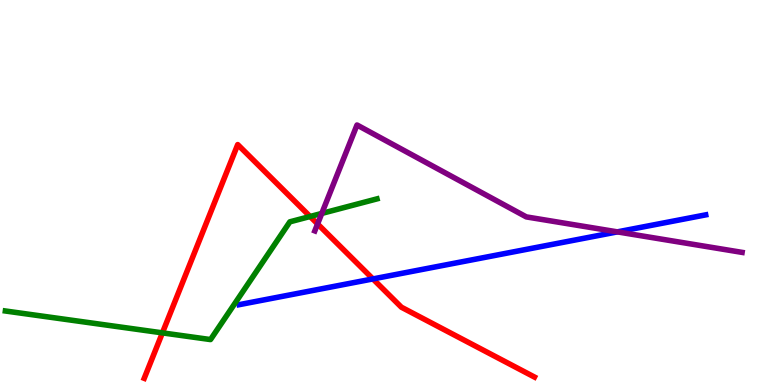[{'lines': ['blue', 'red'], 'intersections': [{'x': 4.81, 'y': 2.76}]}, {'lines': ['green', 'red'], 'intersections': [{'x': 2.1, 'y': 1.35}, {'x': 4.0, 'y': 4.38}]}, {'lines': ['purple', 'red'], 'intersections': [{'x': 4.1, 'y': 4.18}]}, {'lines': ['blue', 'green'], 'intersections': []}, {'lines': ['blue', 'purple'], 'intersections': [{'x': 7.97, 'y': 3.98}]}, {'lines': ['green', 'purple'], 'intersections': [{'x': 4.15, 'y': 4.46}]}]